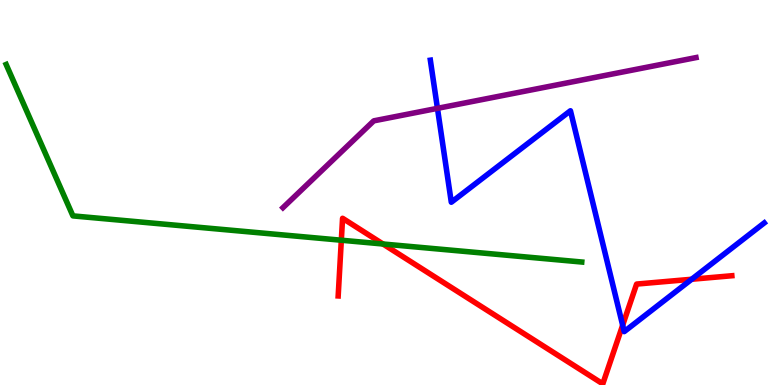[{'lines': ['blue', 'red'], 'intersections': [{'x': 8.03, 'y': 1.55}, {'x': 8.92, 'y': 2.75}]}, {'lines': ['green', 'red'], 'intersections': [{'x': 4.4, 'y': 3.76}, {'x': 4.94, 'y': 3.66}]}, {'lines': ['purple', 'red'], 'intersections': []}, {'lines': ['blue', 'green'], 'intersections': []}, {'lines': ['blue', 'purple'], 'intersections': [{'x': 5.64, 'y': 7.19}]}, {'lines': ['green', 'purple'], 'intersections': []}]